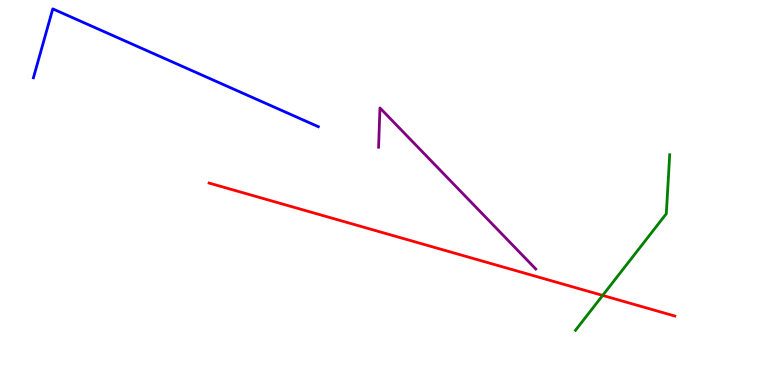[{'lines': ['blue', 'red'], 'intersections': []}, {'lines': ['green', 'red'], 'intersections': [{'x': 7.78, 'y': 2.33}]}, {'lines': ['purple', 'red'], 'intersections': []}, {'lines': ['blue', 'green'], 'intersections': []}, {'lines': ['blue', 'purple'], 'intersections': []}, {'lines': ['green', 'purple'], 'intersections': []}]